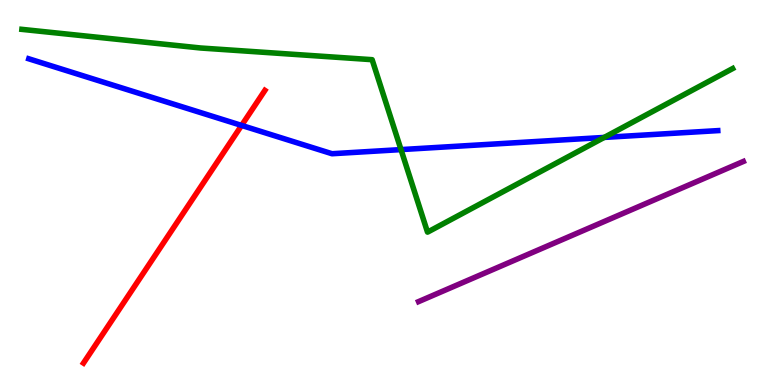[{'lines': ['blue', 'red'], 'intersections': [{'x': 3.12, 'y': 6.74}]}, {'lines': ['green', 'red'], 'intersections': []}, {'lines': ['purple', 'red'], 'intersections': []}, {'lines': ['blue', 'green'], 'intersections': [{'x': 5.17, 'y': 6.11}, {'x': 7.8, 'y': 6.43}]}, {'lines': ['blue', 'purple'], 'intersections': []}, {'lines': ['green', 'purple'], 'intersections': []}]